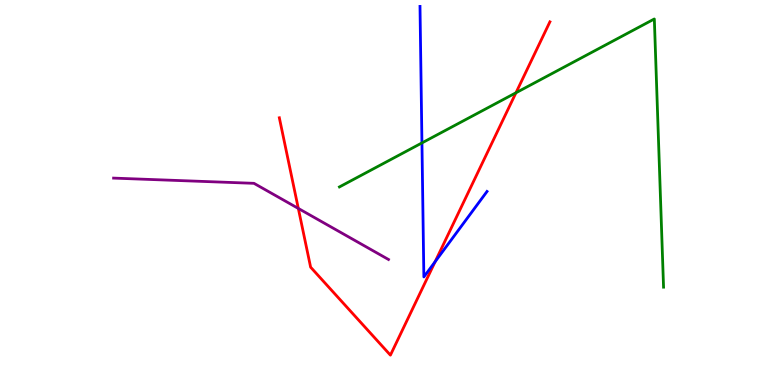[{'lines': ['blue', 'red'], 'intersections': [{'x': 5.61, 'y': 3.2}]}, {'lines': ['green', 'red'], 'intersections': [{'x': 6.66, 'y': 7.59}]}, {'lines': ['purple', 'red'], 'intersections': [{'x': 3.85, 'y': 4.59}]}, {'lines': ['blue', 'green'], 'intersections': [{'x': 5.44, 'y': 6.29}]}, {'lines': ['blue', 'purple'], 'intersections': []}, {'lines': ['green', 'purple'], 'intersections': []}]